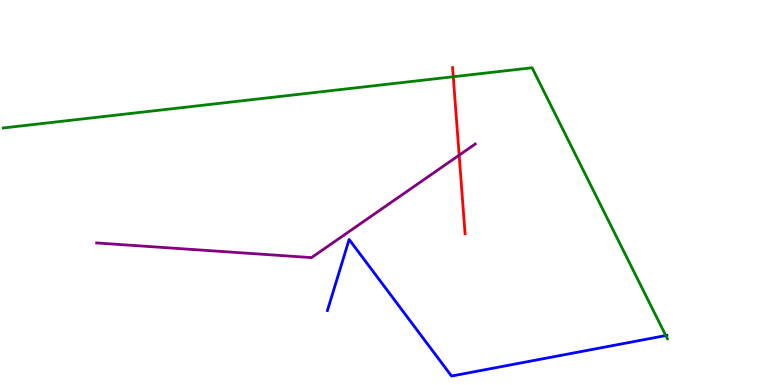[{'lines': ['blue', 'red'], 'intersections': []}, {'lines': ['green', 'red'], 'intersections': [{'x': 5.85, 'y': 8.01}]}, {'lines': ['purple', 'red'], 'intersections': [{'x': 5.92, 'y': 5.97}]}, {'lines': ['blue', 'green'], 'intersections': [{'x': 8.59, 'y': 1.28}]}, {'lines': ['blue', 'purple'], 'intersections': []}, {'lines': ['green', 'purple'], 'intersections': []}]